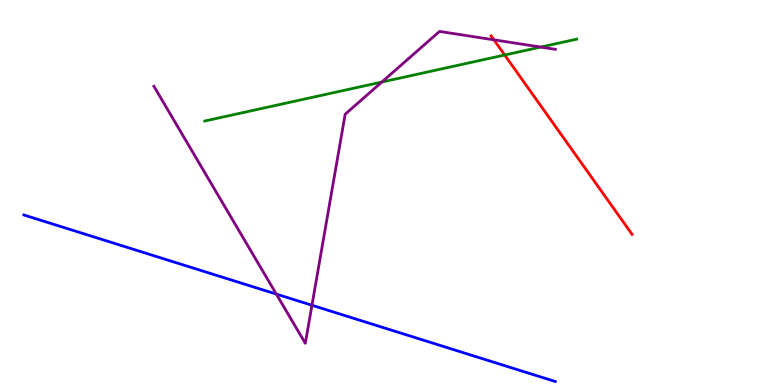[{'lines': ['blue', 'red'], 'intersections': []}, {'lines': ['green', 'red'], 'intersections': [{'x': 6.51, 'y': 8.57}]}, {'lines': ['purple', 'red'], 'intersections': [{'x': 6.37, 'y': 8.97}]}, {'lines': ['blue', 'green'], 'intersections': []}, {'lines': ['blue', 'purple'], 'intersections': [{'x': 3.57, 'y': 2.36}, {'x': 4.03, 'y': 2.07}]}, {'lines': ['green', 'purple'], 'intersections': [{'x': 4.93, 'y': 7.87}, {'x': 6.98, 'y': 8.78}]}]